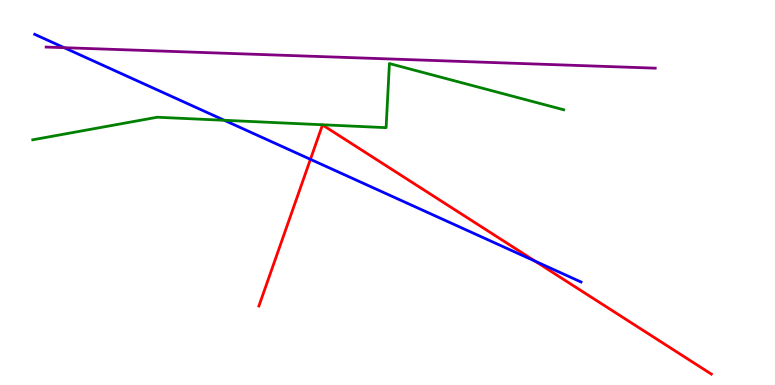[{'lines': ['blue', 'red'], 'intersections': [{'x': 4.01, 'y': 5.86}, {'x': 6.9, 'y': 3.22}]}, {'lines': ['green', 'red'], 'intersections': []}, {'lines': ['purple', 'red'], 'intersections': []}, {'lines': ['blue', 'green'], 'intersections': [{'x': 2.89, 'y': 6.88}]}, {'lines': ['blue', 'purple'], 'intersections': [{'x': 0.828, 'y': 8.76}]}, {'lines': ['green', 'purple'], 'intersections': []}]